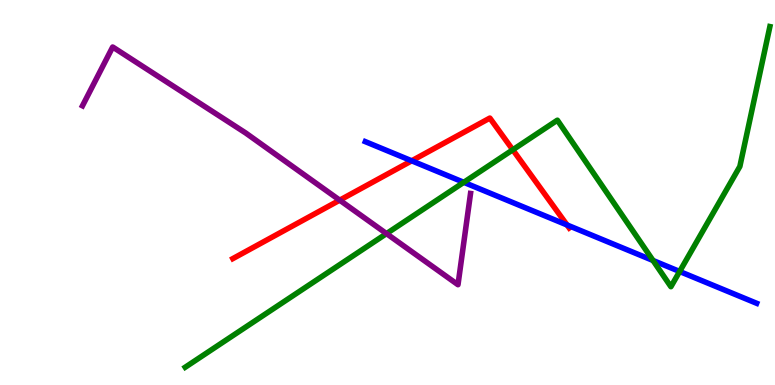[{'lines': ['blue', 'red'], 'intersections': [{'x': 5.31, 'y': 5.82}, {'x': 7.32, 'y': 4.16}]}, {'lines': ['green', 'red'], 'intersections': [{'x': 6.62, 'y': 6.11}]}, {'lines': ['purple', 'red'], 'intersections': [{'x': 4.38, 'y': 4.8}]}, {'lines': ['blue', 'green'], 'intersections': [{'x': 5.98, 'y': 5.26}, {'x': 8.43, 'y': 3.23}, {'x': 8.77, 'y': 2.95}]}, {'lines': ['blue', 'purple'], 'intersections': []}, {'lines': ['green', 'purple'], 'intersections': [{'x': 4.99, 'y': 3.93}]}]